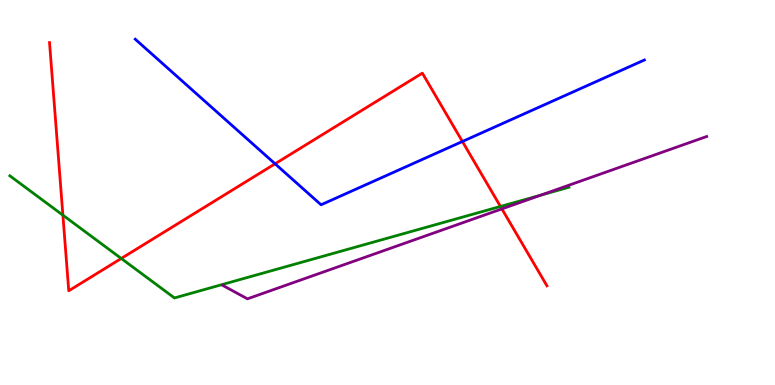[{'lines': ['blue', 'red'], 'intersections': [{'x': 3.55, 'y': 5.75}, {'x': 5.97, 'y': 6.32}]}, {'lines': ['green', 'red'], 'intersections': [{'x': 0.812, 'y': 4.41}, {'x': 1.56, 'y': 3.29}, {'x': 6.46, 'y': 4.64}]}, {'lines': ['purple', 'red'], 'intersections': [{'x': 6.48, 'y': 4.57}]}, {'lines': ['blue', 'green'], 'intersections': []}, {'lines': ['blue', 'purple'], 'intersections': []}, {'lines': ['green', 'purple'], 'intersections': [{'x': 6.98, 'y': 4.93}]}]